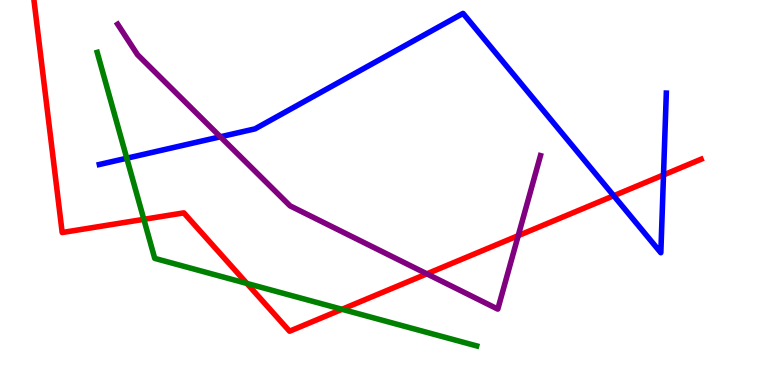[{'lines': ['blue', 'red'], 'intersections': [{'x': 7.92, 'y': 4.92}, {'x': 8.56, 'y': 5.46}]}, {'lines': ['green', 'red'], 'intersections': [{'x': 1.86, 'y': 4.3}, {'x': 3.19, 'y': 2.64}, {'x': 4.41, 'y': 1.97}]}, {'lines': ['purple', 'red'], 'intersections': [{'x': 5.51, 'y': 2.89}, {'x': 6.69, 'y': 3.88}]}, {'lines': ['blue', 'green'], 'intersections': [{'x': 1.64, 'y': 5.89}]}, {'lines': ['blue', 'purple'], 'intersections': [{'x': 2.84, 'y': 6.45}]}, {'lines': ['green', 'purple'], 'intersections': []}]